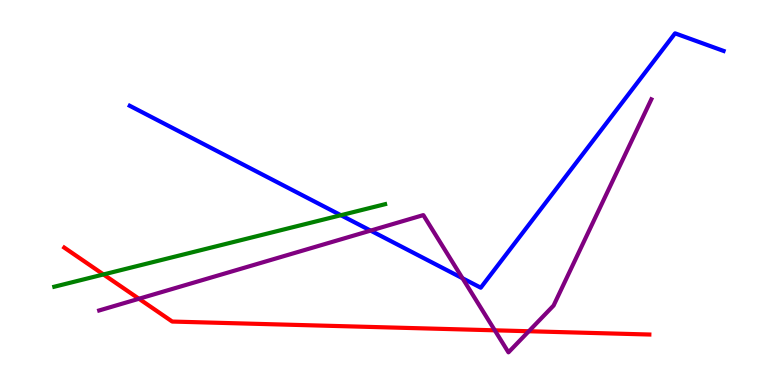[{'lines': ['blue', 'red'], 'intersections': []}, {'lines': ['green', 'red'], 'intersections': [{'x': 1.34, 'y': 2.87}]}, {'lines': ['purple', 'red'], 'intersections': [{'x': 1.79, 'y': 2.24}, {'x': 6.38, 'y': 1.42}, {'x': 6.82, 'y': 1.4}]}, {'lines': ['blue', 'green'], 'intersections': [{'x': 4.4, 'y': 4.41}]}, {'lines': ['blue', 'purple'], 'intersections': [{'x': 4.78, 'y': 4.01}, {'x': 5.97, 'y': 2.77}]}, {'lines': ['green', 'purple'], 'intersections': []}]